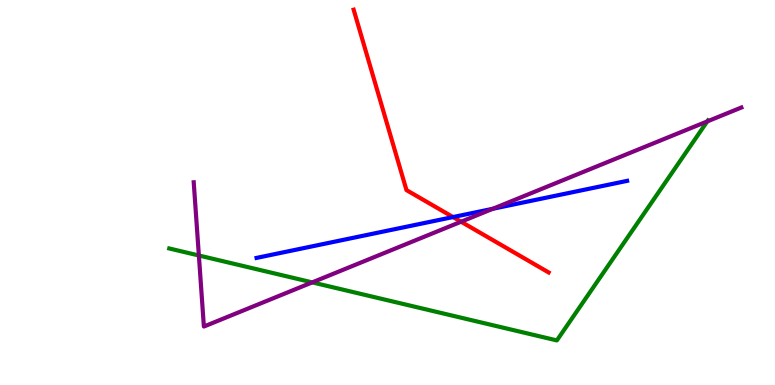[{'lines': ['blue', 'red'], 'intersections': [{'x': 5.85, 'y': 4.36}]}, {'lines': ['green', 'red'], 'intersections': []}, {'lines': ['purple', 'red'], 'intersections': [{'x': 5.95, 'y': 4.24}]}, {'lines': ['blue', 'green'], 'intersections': []}, {'lines': ['blue', 'purple'], 'intersections': [{'x': 6.36, 'y': 4.58}]}, {'lines': ['green', 'purple'], 'intersections': [{'x': 2.57, 'y': 3.36}, {'x': 4.03, 'y': 2.67}, {'x': 9.13, 'y': 6.85}]}]